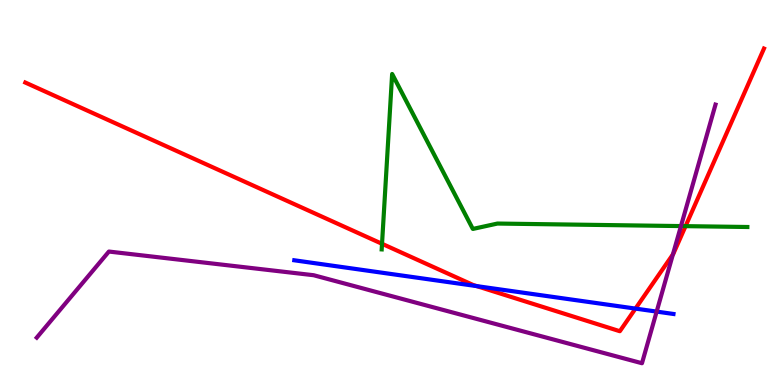[{'lines': ['blue', 'red'], 'intersections': [{'x': 6.15, 'y': 2.57}, {'x': 8.2, 'y': 1.98}]}, {'lines': ['green', 'red'], 'intersections': [{'x': 4.93, 'y': 3.67}, {'x': 8.85, 'y': 4.13}]}, {'lines': ['purple', 'red'], 'intersections': [{'x': 8.68, 'y': 3.39}]}, {'lines': ['blue', 'green'], 'intersections': []}, {'lines': ['blue', 'purple'], 'intersections': [{'x': 8.47, 'y': 1.91}]}, {'lines': ['green', 'purple'], 'intersections': [{'x': 8.79, 'y': 4.13}]}]